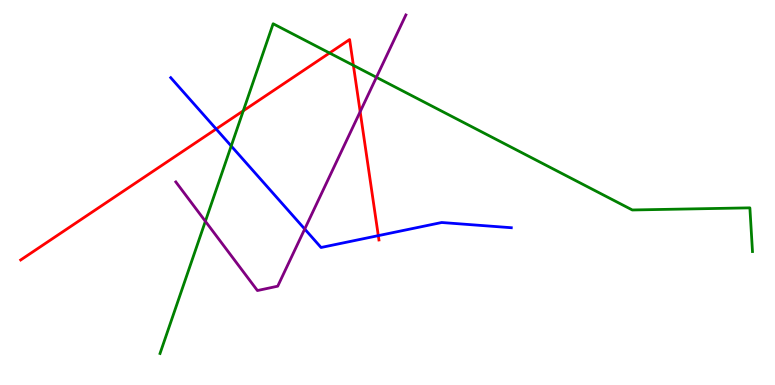[{'lines': ['blue', 'red'], 'intersections': [{'x': 2.79, 'y': 6.65}, {'x': 4.88, 'y': 3.88}]}, {'lines': ['green', 'red'], 'intersections': [{'x': 3.14, 'y': 7.12}, {'x': 4.25, 'y': 8.62}, {'x': 4.56, 'y': 8.3}]}, {'lines': ['purple', 'red'], 'intersections': [{'x': 4.65, 'y': 7.1}]}, {'lines': ['blue', 'green'], 'intersections': [{'x': 2.98, 'y': 6.21}]}, {'lines': ['blue', 'purple'], 'intersections': [{'x': 3.93, 'y': 4.05}]}, {'lines': ['green', 'purple'], 'intersections': [{'x': 2.65, 'y': 4.25}, {'x': 4.86, 'y': 7.99}]}]